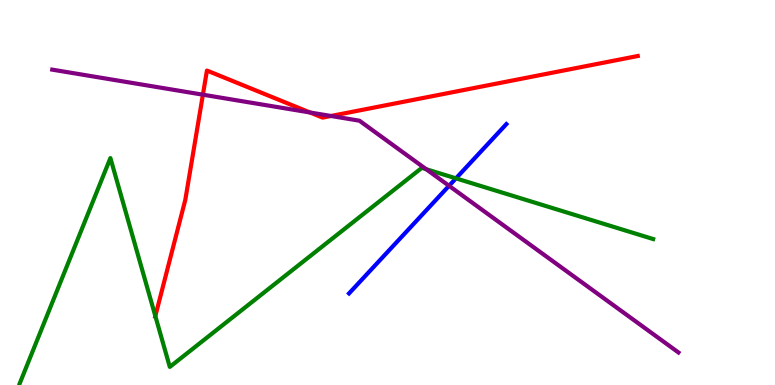[{'lines': ['blue', 'red'], 'intersections': []}, {'lines': ['green', 'red'], 'intersections': [{'x': 2.0, 'y': 1.79}]}, {'lines': ['purple', 'red'], 'intersections': [{'x': 2.62, 'y': 7.54}, {'x': 4.0, 'y': 7.08}, {'x': 4.27, 'y': 6.99}]}, {'lines': ['blue', 'green'], 'intersections': [{'x': 5.88, 'y': 5.37}]}, {'lines': ['blue', 'purple'], 'intersections': [{'x': 5.79, 'y': 5.17}]}, {'lines': ['green', 'purple'], 'intersections': [{'x': 5.5, 'y': 5.61}]}]